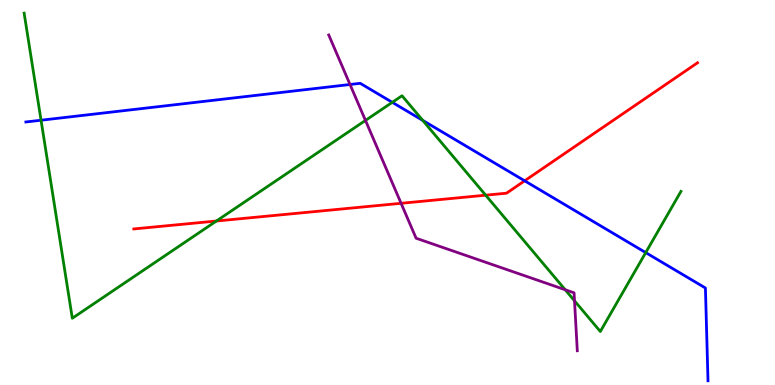[{'lines': ['blue', 'red'], 'intersections': [{'x': 6.77, 'y': 5.3}]}, {'lines': ['green', 'red'], 'intersections': [{'x': 2.79, 'y': 4.26}, {'x': 6.27, 'y': 4.93}]}, {'lines': ['purple', 'red'], 'intersections': [{'x': 5.18, 'y': 4.72}]}, {'lines': ['blue', 'green'], 'intersections': [{'x': 0.53, 'y': 6.88}, {'x': 5.06, 'y': 7.34}, {'x': 5.45, 'y': 6.87}, {'x': 8.33, 'y': 3.44}]}, {'lines': ['blue', 'purple'], 'intersections': [{'x': 4.52, 'y': 7.81}]}, {'lines': ['green', 'purple'], 'intersections': [{'x': 4.72, 'y': 6.87}, {'x': 7.29, 'y': 2.47}, {'x': 7.41, 'y': 2.19}]}]